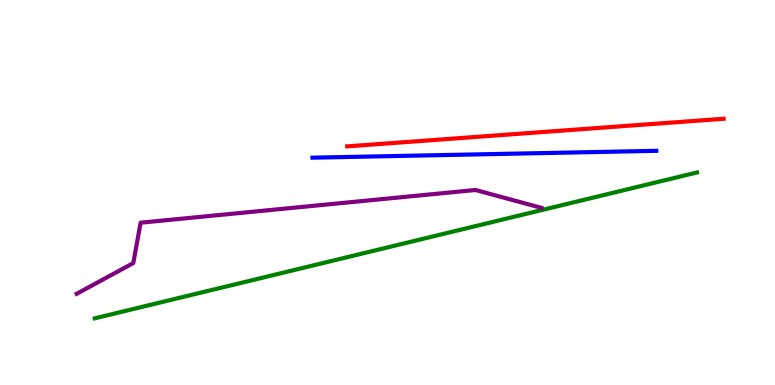[{'lines': ['blue', 'red'], 'intersections': []}, {'lines': ['green', 'red'], 'intersections': []}, {'lines': ['purple', 'red'], 'intersections': []}, {'lines': ['blue', 'green'], 'intersections': []}, {'lines': ['blue', 'purple'], 'intersections': []}, {'lines': ['green', 'purple'], 'intersections': []}]